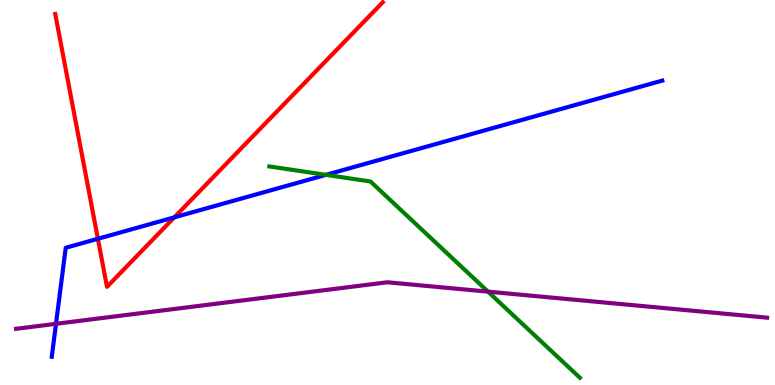[{'lines': ['blue', 'red'], 'intersections': [{'x': 1.26, 'y': 3.8}, {'x': 2.25, 'y': 4.35}]}, {'lines': ['green', 'red'], 'intersections': []}, {'lines': ['purple', 'red'], 'intersections': []}, {'lines': ['blue', 'green'], 'intersections': [{'x': 4.21, 'y': 5.46}]}, {'lines': ['blue', 'purple'], 'intersections': [{'x': 0.722, 'y': 1.59}]}, {'lines': ['green', 'purple'], 'intersections': [{'x': 6.3, 'y': 2.42}]}]